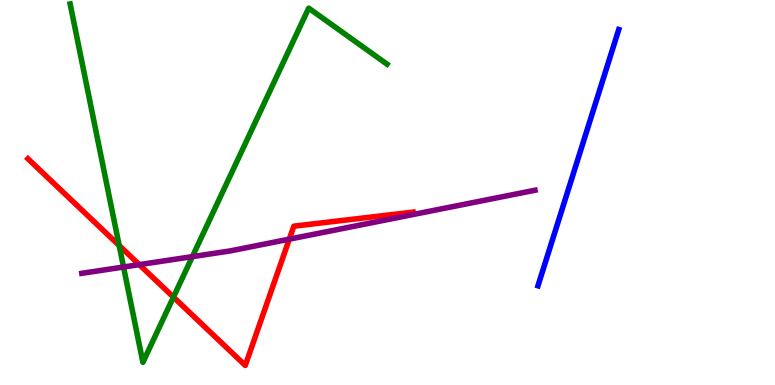[{'lines': ['blue', 'red'], 'intersections': []}, {'lines': ['green', 'red'], 'intersections': [{'x': 1.54, 'y': 3.62}, {'x': 2.24, 'y': 2.28}]}, {'lines': ['purple', 'red'], 'intersections': [{'x': 1.8, 'y': 3.13}, {'x': 3.73, 'y': 3.79}]}, {'lines': ['blue', 'green'], 'intersections': []}, {'lines': ['blue', 'purple'], 'intersections': []}, {'lines': ['green', 'purple'], 'intersections': [{'x': 1.59, 'y': 3.06}, {'x': 2.48, 'y': 3.33}]}]